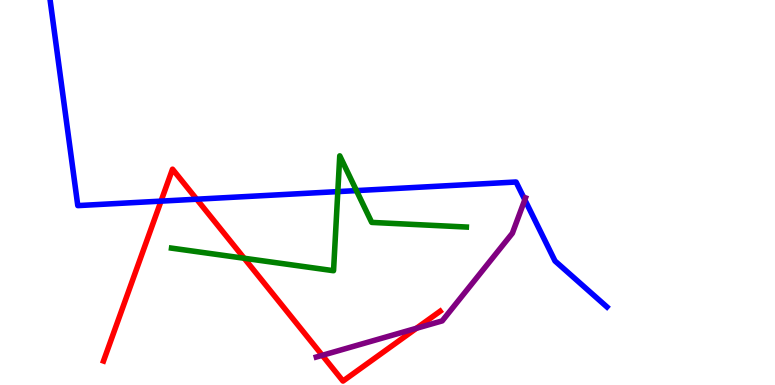[{'lines': ['blue', 'red'], 'intersections': [{'x': 2.08, 'y': 4.78}, {'x': 2.54, 'y': 4.83}]}, {'lines': ['green', 'red'], 'intersections': [{'x': 3.15, 'y': 3.29}]}, {'lines': ['purple', 'red'], 'intersections': [{'x': 4.16, 'y': 0.771}, {'x': 5.37, 'y': 1.47}]}, {'lines': ['blue', 'green'], 'intersections': [{'x': 4.36, 'y': 5.02}, {'x': 4.6, 'y': 5.05}]}, {'lines': ['blue', 'purple'], 'intersections': [{'x': 6.77, 'y': 4.81}]}, {'lines': ['green', 'purple'], 'intersections': []}]